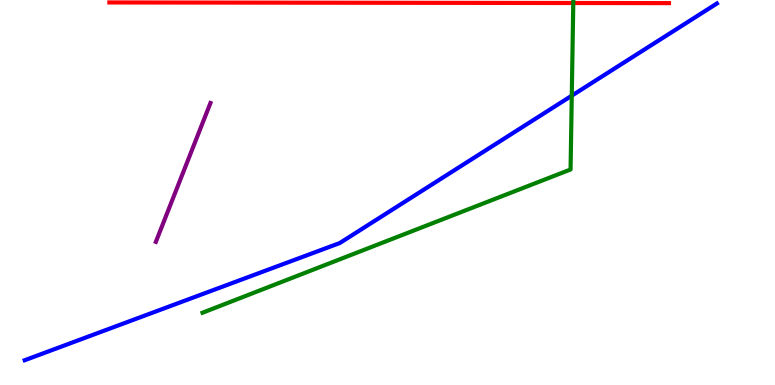[{'lines': ['blue', 'red'], 'intersections': []}, {'lines': ['green', 'red'], 'intersections': [{'x': 7.4, 'y': 9.92}]}, {'lines': ['purple', 'red'], 'intersections': []}, {'lines': ['blue', 'green'], 'intersections': [{'x': 7.38, 'y': 7.51}]}, {'lines': ['blue', 'purple'], 'intersections': []}, {'lines': ['green', 'purple'], 'intersections': []}]